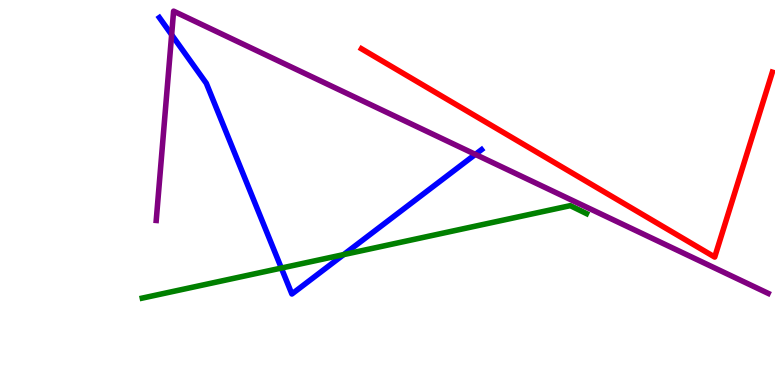[{'lines': ['blue', 'red'], 'intersections': []}, {'lines': ['green', 'red'], 'intersections': []}, {'lines': ['purple', 'red'], 'intersections': []}, {'lines': ['blue', 'green'], 'intersections': [{'x': 3.63, 'y': 3.04}, {'x': 4.43, 'y': 3.39}]}, {'lines': ['blue', 'purple'], 'intersections': [{'x': 2.21, 'y': 9.1}, {'x': 6.13, 'y': 5.99}]}, {'lines': ['green', 'purple'], 'intersections': []}]